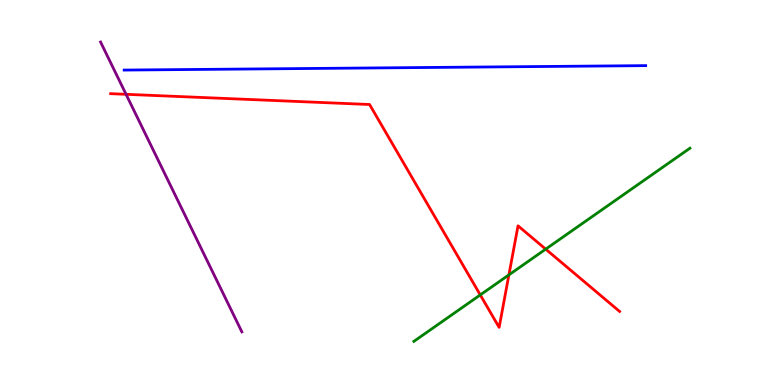[{'lines': ['blue', 'red'], 'intersections': []}, {'lines': ['green', 'red'], 'intersections': [{'x': 6.2, 'y': 2.34}, {'x': 6.57, 'y': 2.86}, {'x': 7.04, 'y': 3.53}]}, {'lines': ['purple', 'red'], 'intersections': [{'x': 1.63, 'y': 7.55}]}, {'lines': ['blue', 'green'], 'intersections': []}, {'lines': ['blue', 'purple'], 'intersections': []}, {'lines': ['green', 'purple'], 'intersections': []}]